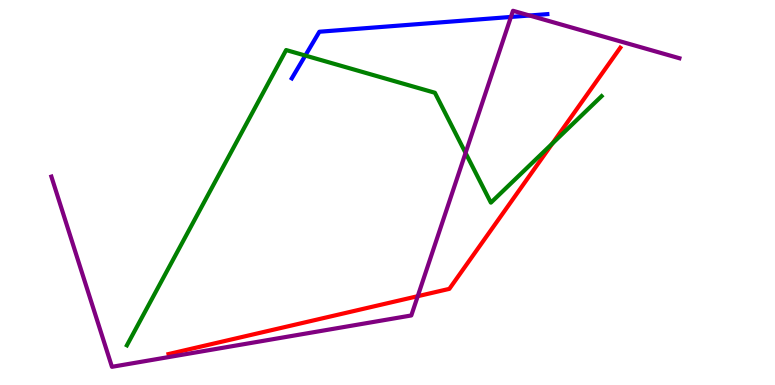[{'lines': ['blue', 'red'], 'intersections': []}, {'lines': ['green', 'red'], 'intersections': [{'x': 7.13, 'y': 6.27}]}, {'lines': ['purple', 'red'], 'intersections': [{'x': 5.39, 'y': 2.31}]}, {'lines': ['blue', 'green'], 'intersections': [{'x': 3.94, 'y': 8.56}]}, {'lines': ['blue', 'purple'], 'intersections': [{'x': 6.59, 'y': 9.56}, {'x': 6.83, 'y': 9.6}]}, {'lines': ['green', 'purple'], 'intersections': [{'x': 6.01, 'y': 6.03}]}]